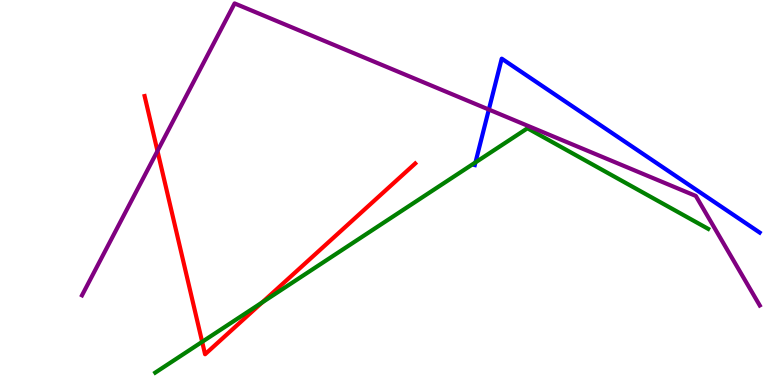[{'lines': ['blue', 'red'], 'intersections': []}, {'lines': ['green', 'red'], 'intersections': [{'x': 2.61, 'y': 1.12}, {'x': 3.38, 'y': 2.14}]}, {'lines': ['purple', 'red'], 'intersections': [{'x': 2.03, 'y': 6.08}]}, {'lines': ['blue', 'green'], 'intersections': [{'x': 6.14, 'y': 5.78}]}, {'lines': ['blue', 'purple'], 'intersections': [{'x': 6.31, 'y': 7.15}]}, {'lines': ['green', 'purple'], 'intersections': []}]